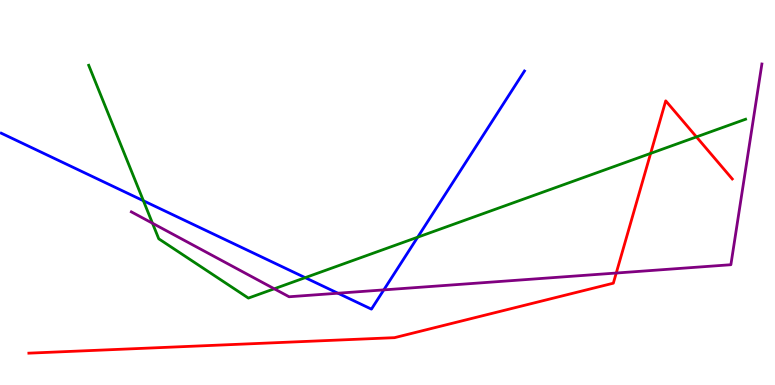[{'lines': ['blue', 'red'], 'intersections': []}, {'lines': ['green', 'red'], 'intersections': [{'x': 8.4, 'y': 6.02}, {'x': 8.99, 'y': 6.44}]}, {'lines': ['purple', 'red'], 'intersections': [{'x': 7.95, 'y': 2.91}]}, {'lines': ['blue', 'green'], 'intersections': [{'x': 1.85, 'y': 4.79}, {'x': 3.94, 'y': 2.79}, {'x': 5.39, 'y': 3.84}]}, {'lines': ['blue', 'purple'], 'intersections': [{'x': 4.36, 'y': 2.38}, {'x': 4.95, 'y': 2.47}]}, {'lines': ['green', 'purple'], 'intersections': [{'x': 1.97, 'y': 4.2}, {'x': 3.54, 'y': 2.5}]}]